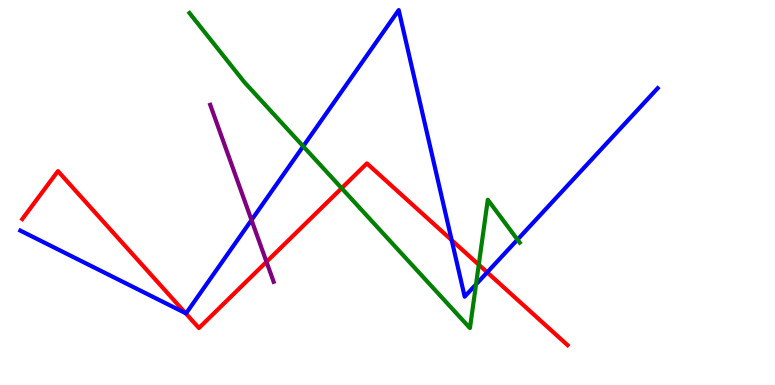[{'lines': ['blue', 'red'], 'intersections': [{'x': 2.39, 'y': 1.87}, {'x': 5.83, 'y': 3.76}, {'x': 6.29, 'y': 2.93}]}, {'lines': ['green', 'red'], 'intersections': [{'x': 4.41, 'y': 5.11}, {'x': 6.18, 'y': 3.12}]}, {'lines': ['purple', 'red'], 'intersections': [{'x': 3.44, 'y': 3.2}]}, {'lines': ['blue', 'green'], 'intersections': [{'x': 3.91, 'y': 6.2}, {'x': 6.14, 'y': 2.61}, {'x': 6.68, 'y': 3.78}]}, {'lines': ['blue', 'purple'], 'intersections': [{'x': 3.25, 'y': 4.28}]}, {'lines': ['green', 'purple'], 'intersections': []}]